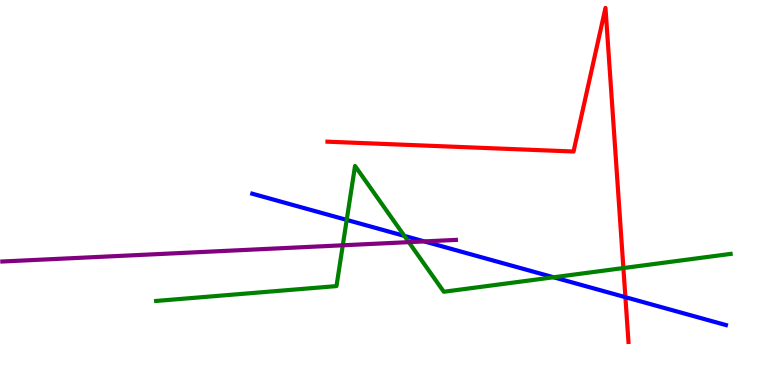[{'lines': ['blue', 'red'], 'intersections': [{'x': 8.07, 'y': 2.28}]}, {'lines': ['green', 'red'], 'intersections': [{'x': 8.04, 'y': 3.04}]}, {'lines': ['purple', 'red'], 'intersections': []}, {'lines': ['blue', 'green'], 'intersections': [{'x': 4.47, 'y': 4.29}, {'x': 5.22, 'y': 3.87}, {'x': 7.14, 'y': 2.8}]}, {'lines': ['blue', 'purple'], 'intersections': [{'x': 5.47, 'y': 3.73}]}, {'lines': ['green', 'purple'], 'intersections': [{'x': 4.42, 'y': 3.63}, {'x': 5.27, 'y': 3.71}]}]